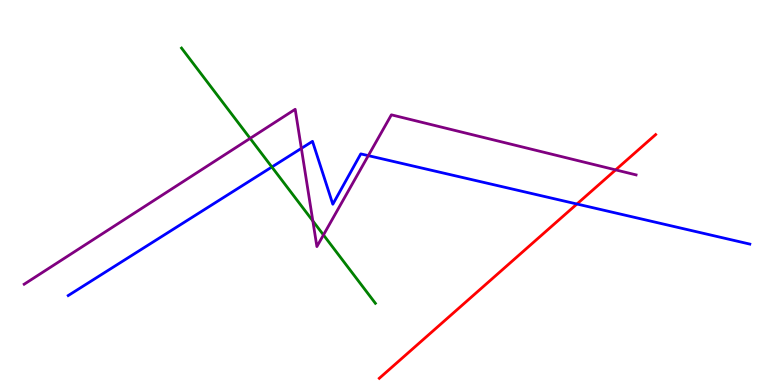[{'lines': ['blue', 'red'], 'intersections': [{'x': 7.44, 'y': 4.7}]}, {'lines': ['green', 'red'], 'intersections': []}, {'lines': ['purple', 'red'], 'intersections': [{'x': 7.94, 'y': 5.59}]}, {'lines': ['blue', 'green'], 'intersections': [{'x': 3.51, 'y': 5.66}]}, {'lines': ['blue', 'purple'], 'intersections': [{'x': 3.89, 'y': 6.15}, {'x': 4.75, 'y': 5.96}]}, {'lines': ['green', 'purple'], 'intersections': [{'x': 3.23, 'y': 6.41}, {'x': 4.04, 'y': 4.26}, {'x': 4.17, 'y': 3.9}]}]